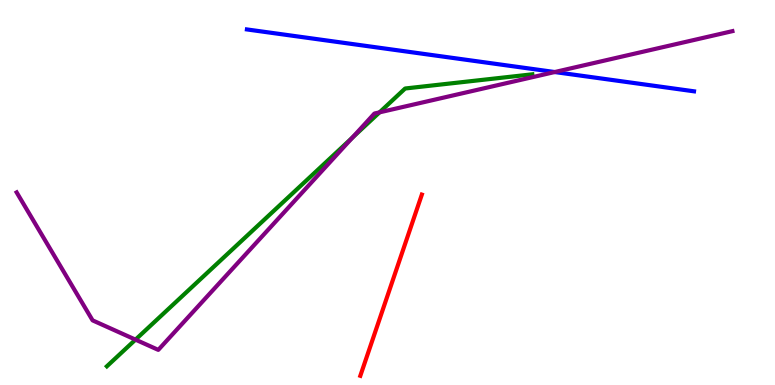[{'lines': ['blue', 'red'], 'intersections': []}, {'lines': ['green', 'red'], 'intersections': []}, {'lines': ['purple', 'red'], 'intersections': []}, {'lines': ['blue', 'green'], 'intersections': []}, {'lines': ['blue', 'purple'], 'intersections': [{'x': 7.16, 'y': 8.13}]}, {'lines': ['green', 'purple'], 'intersections': [{'x': 1.75, 'y': 1.18}, {'x': 4.55, 'y': 6.42}, {'x': 4.9, 'y': 7.08}]}]